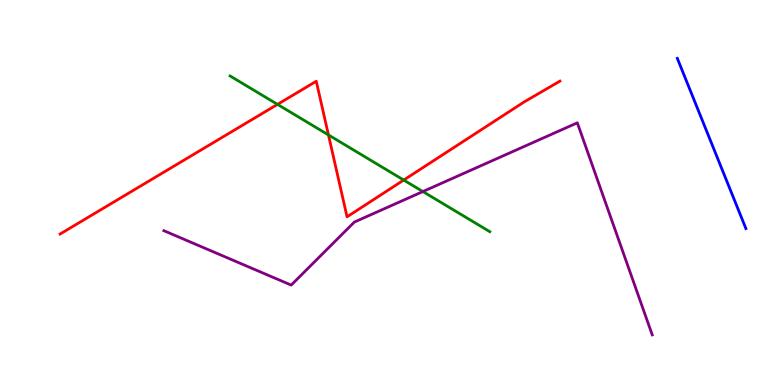[{'lines': ['blue', 'red'], 'intersections': []}, {'lines': ['green', 'red'], 'intersections': [{'x': 3.58, 'y': 7.29}, {'x': 4.24, 'y': 6.5}, {'x': 5.21, 'y': 5.32}]}, {'lines': ['purple', 'red'], 'intersections': []}, {'lines': ['blue', 'green'], 'intersections': []}, {'lines': ['blue', 'purple'], 'intersections': []}, {'lines': ['green', 'purple'], 'intersections': [{'x': 5.46, 'y': 5.02}]}]